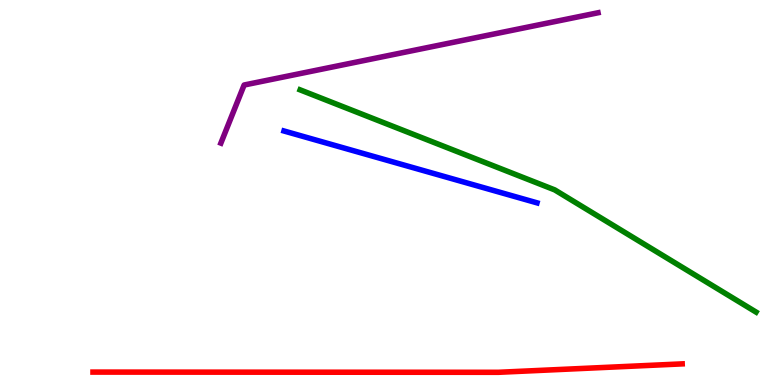[{'lines': ['blue', 'red'], 'intersections': []}, {'lines': ['green', 'red'], 'intersections': []}, {'lines': ['purple', 'red'], 'intersections': []}, {'lines': ['blue', 'green'], 'intersections': []}, {'lines': ['blue', 'purple'], 'intersections': []}, {'lines': ['green', 'purple'], 'intersections': []}]